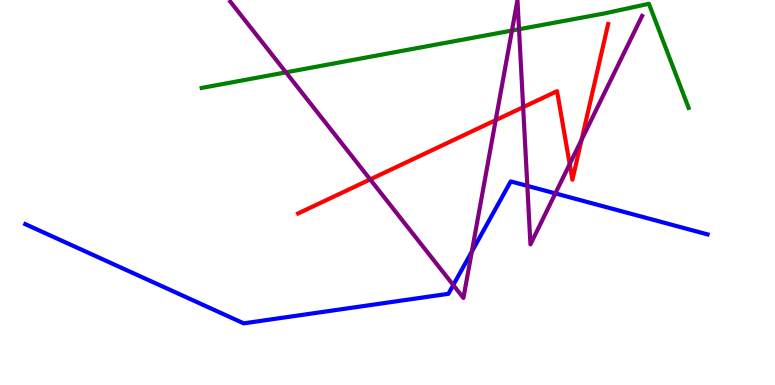[{'lines': ['blue', 'red'], 'intersections': []}, {'lines': ['green', 'red'], 'intersections': []}, {'lines': ['purple', 'red'], 'intersections': [{'x': 4.78, 'y': 5.34}, {'x': 6.4, 'y': 6.88}, {'x': 6.75, 'y': 7.22}, {'x': 7.35, 'y': 5.74}, {'x': 7.5, 'y': 6.37}]}, {'lines': ['blue', 'green'], 'intersections': []}, {'lines': ['blue', 'purple'], 'intersections': [{'x': 5.85, 'y': 2.6}, {'x': 6.09, 'y': 3.47}, {'x': 6.8, 'y': 5.17}, {'x': 7.17, 'y': 4.98}]}, {'lines': ['green', 'purple'], 'intersections': [{'x': 3.69, 'y': 8.12}, {'x': 6.61, 'y': 9.21}, {'x': 6.7, 'y': 9.24}]}]